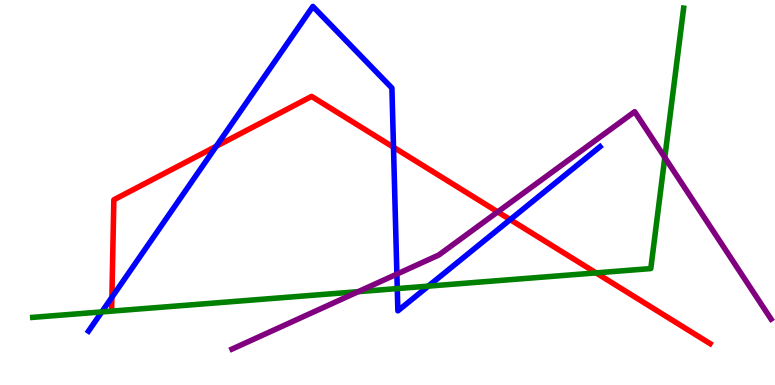[{'lines': ['blue', 'red'], 'intersections': [{'x': 1.44, 'y': 2.28}, {'x': 2.79, 'y': 6.2}, {'x': 5.08, 'y': 6.18}, {'x': 6.58, 'y': 4.3}]}, {'lines': ['green', 'red'], 'intersections': [{'x': 7.69, 'y': 2.91}]}, {'lines': ['purple', 'red'], 'intersections': [{'x': 6.42, 'y': 4.5}]}, {'lines': ['blue', 'green'], 'intersections': [{'x': 1.31, 'y': 1.9}, {'x': 5.13, 'y': 2.5}, {'x': 5.53, 'y': 2.57}]}, {'lines': ['blue', 'purple'], 'intersections': [{'x': 5.12, 'y': 2.88}]}, {'lines': ['green', 'purple'], 'intersections': [{'x': 4.62, 'y': 2.42}, {'x': 8.58, 'y': 5.91}]}]